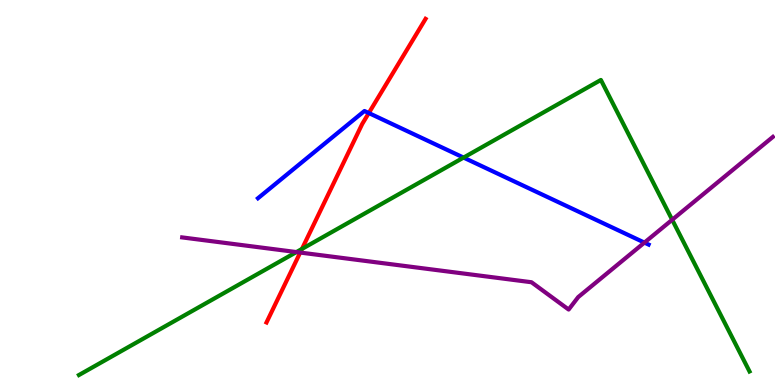[{'lines': ['blue', 'red'], 'intersections': [{'x': 4.76, 'y': 7.06}]}, {'lines': ['green', 'red'], 'intersections': [{'x': 3.9, 'y': 3.53}]}, {'lines': ['purple', 'red'], 'intersections': [{'x': 3.87, 'y': 3.44}]}, {'lines': ['blue', 'green'], 'intersections': [{'x': 5.98, 'y': 5.91}]}, {'lines': ['blue', 'purple'], 'intersections': [{'x': 8.32, 'y': 3.7}]}, {'lines': ['green', 'purple'], 'intersections': [{'x': 3.82, 'y': 3.45}, {'x': 8.67, 'y': 4.29}]}]